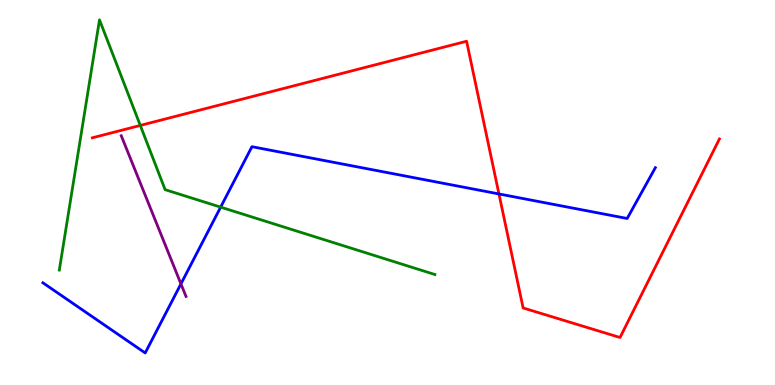[{'lines': ['blue', 'red'], 'intersections': [{'x': 6.44, 'y': 4.96}]}, {'lines': ['green', 'red'], 'intersections': [{'x': 1.81, 'y': 6.74}]}, {'lines': ['purple', 'red'], 'intersections': []}, {'lines': ['blue', 'green'], 'intersections': [{'x': 2.85, 'y': 4.62}]}, {'lines': ['blue', 'purple'], 'intersections': [{'x': 2.33, 'y': 2.63}]}, {'lines': ['green', 'purple'], 'intersections': []}]